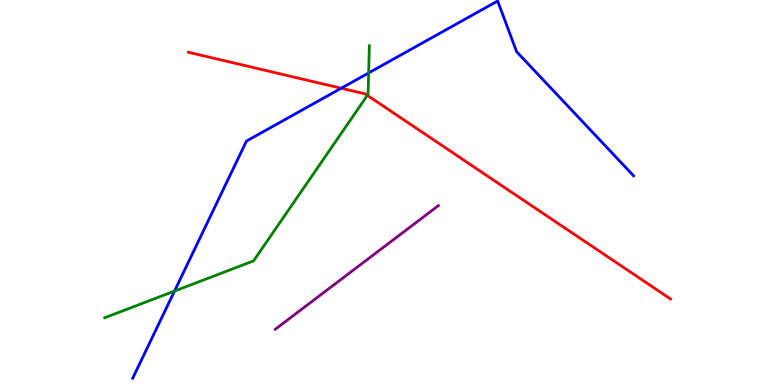[{'lines': ['blue', 'red'], 'intersections': [{'x': 4.4, 'y': 7.71}]}, {'lines': ['green', 'red'], 'intersections': [{'x': 4.74, 'y': 7.52}]}, {'lines': ['purple', 'red'], 'intersections': []}, {'lines': ['blue', 'green'], 'intersections': [{'x': 2.25, 'y': 2.44}, {'x': 4.76, 'y': 8.11}]}, {'lines': ['blue', 'purple'], 'intersections': []}, {'lines': ['green', 'purple'], 'intersections': []}]